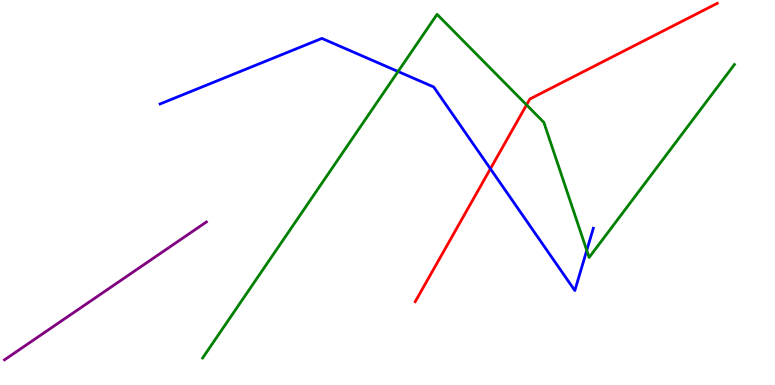[{'lines': ['blue', 'red'], 'intersections': [{'x': 6.33, 'y': 5.62}]}, {'lines': ['green', 'red'], 'intersections': [{'x': 6.79, 'y': 7.28}]}, {'lines': ['purple', 'red'], 'intersections': []}, {'lines': ['blue', 'green'], 'intersections': [{'x': 5.14, 'y': 8.14}, {'x': 7.57, 'y': 3.5}]}, {'lines': ['blue', 'purple'], 'intersections': []}, {'lines': ['green', 'purple'], 'intersections': []}]